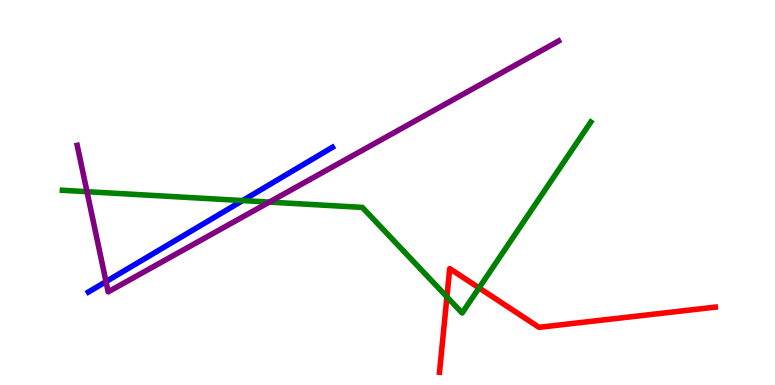[{'lines': ['blue', 'red'], 'intersections': []}, {'lines': ['green', 'red'], 'intersections': [{'x': 5.77, 'y': 2.29}, {'x': 6.18, 'y': 2.52}]}, {'lines': ['purple', 'red'], 'intersections': []}, {'lines': ['blue', 'green'], 'intersections': [{'x': 3.13, 'y': 4.79}]}, {'lines': ['blue', 'purple'], 'intersections': [{'x': 1.37, 'y': 2.69}]}, {'lines': ['green', 'purple'], 'intersections': [{'x': 1.12, 'y': 5.02}, {'x': 3.48, 'y': 4.75}]}]